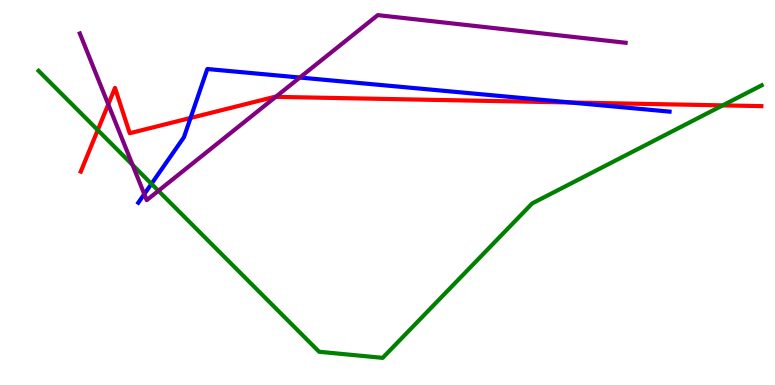[{'lines': ['blue', 'red'], 'intersections': [{'x': 2.46, 'y': 6.94}, {'x': 7.36, 'y': 7.34}]}, {'lines': ['green', 'red'], 'intersections': [{'x': 1.26, 'y': 6.62}, {'x': 9.32, 'y': 7.26}]}, {'lines': ['purple', 'red'], 'intersections': [{'x': 1.4, 'y': 7.29}, {'x': 3.56, 'y': 7.48}]}, {'lines': ['blue', 'green'], 'intersections': [{'x': 1.95, 'y': 5.22}]}, {'lines': ['blue', 'purple'], 'intersections': [{'x': 1.86, 'y': 4.96}, {'x': 3.87, 'y': 7.99}]}, {'lines': ['green', 'purple'], 'intersections': [{'x': 1.71, 'y': 5.72}, {'x': 2.04, 'y': 5.04}]}]